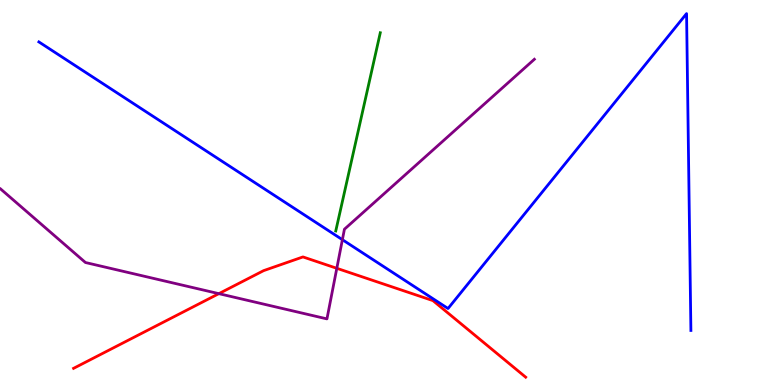[{'lines': ['blue', 'red'], 'intersections': []}, {'lines': ['green', 'red'], 'intersections': []}, {'lines': ['purple', 'red'], 'intersections': [{'x': 2.82, 'y': 2.37}, {'x': 4.35, 'y': 3.03}]}, {'lines': ['blue', 'green'], 'intersections': []}, {'lines': ['blue', 'purple'], 'intersections': [{'x': 4.42, 'y': 3.77}]}, {'lines': ['green', 'purple'], 'intersections': []}]